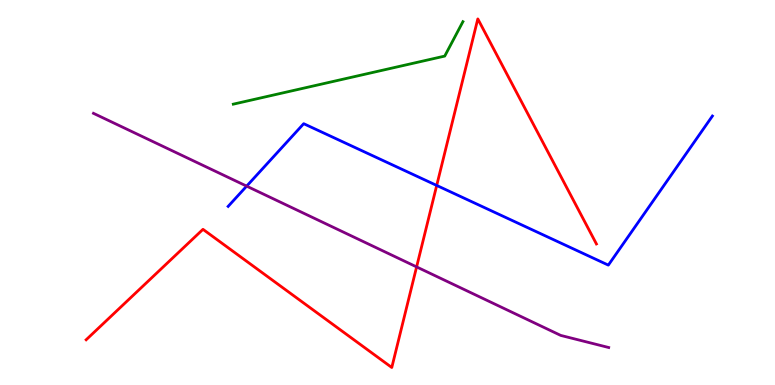[{'lines': ['blue', 'red'], 'intersections': [{'x': 5.63, 'y': 5.18}]}, {'lines': ['green', 'red'], 'intersections': []}, {'lines': ['purple', 'red'], 'intersections': [{'x': 5.38, 'y': 3.07}]}, {'lines': ['blue', 'green'], 'intersections': []}, {'lines': ['blue', 'purple'], 'intersections': [{'x': 3.18, 'y': 5.17}]}, {'lines': ['green', 'purple'], 'intersections': []}]